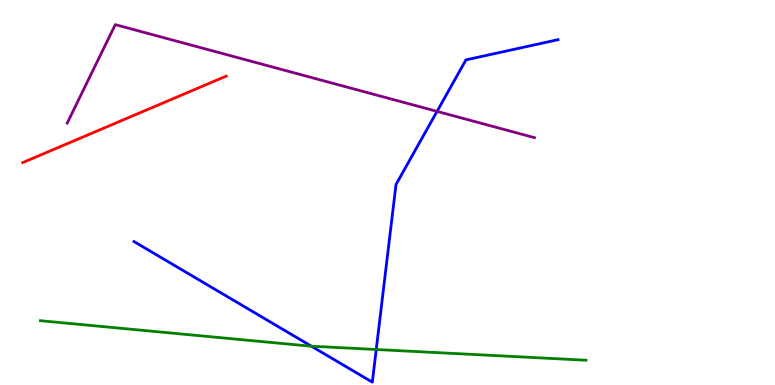[{'lines': ['blue', 'red'], 'intersections': []}, {'lines': ['green', 'red'], 'intersections': []}, {'lines': ['purple', 'red'], 'intersections': []}, {'lines': ['blue', 'green'], 'intersections': [{'x': 4.02, 'y': 1.01}, {'x': 4.85, 'y': 0.922}]}, {'lines': ['blue', 'purple'], 'intersections': [{'x': 5.64, 'y': 7.11}]}, {'lines': ['green', 'purple'], 'intersections': []}]